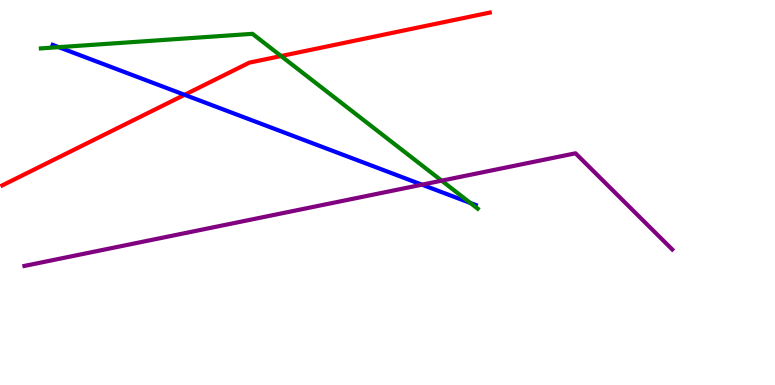[{'lines': ['blue', 'red'], 'intersections': [{'x': 2.38, 'y': 7.54}]}, {'lines': ['green', 'red'], 'intersections': [{'x': 3.63, 'y': 8.54}]}, {'lines': ['purple', 'red'], 'intersections': []}, {'lines': ['blue', 'green'], 'intersections': [{'x': 0.758, 'y': 8.77}, {'x': 6.07, 'y': 4.73}]}, {'lines': ['blue', 'purple'], 'intersections': [{'x': 5.45, 'y': 5.2}]}, {'lines': ['green', 'purple'], 'intersections': [{'x': 5.7, 'y': 5.31}]}]